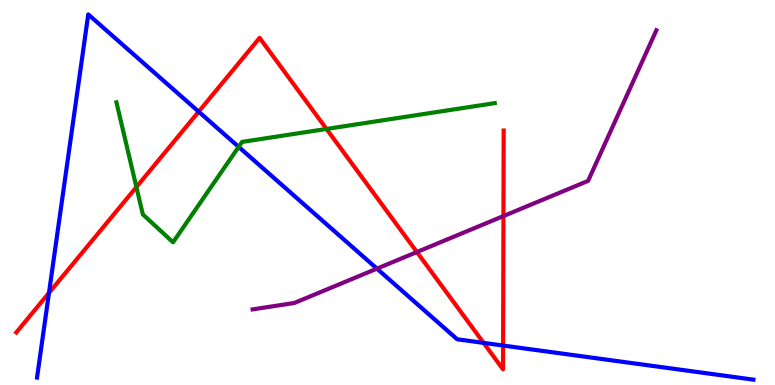[{'lines': ['blue', 'red'], 'intersections': [{'x': 0.632, 'y': 2.39}, {'x': 2.56, 'y': 7.1}, {'x': 6.24, 'y': 1.09}, {'x': 6.49, 'y': 1.02}]}, {'lines': ['green', 'red'], 'intersections': [{'x': 1.76, 'y': 5.14}, {'x': 4.21, 'y': 6.65}]}, {'lines': ['purple', 'red'], 'intersections': [{'x': 5.38, 'y': 3.45}, {'x': 6.5, 'y': 4.39}]}, {'lines': ['blue', 'green'], 'intersections': [{'x': 3.08, 'y': 6.19}]}, {'lines': ['blue', 'purple'], 'intersections': [{'x': 4.86, 'y': 3.02}]}, {'lines': ['green', 'purple'], 'intersections': []}]